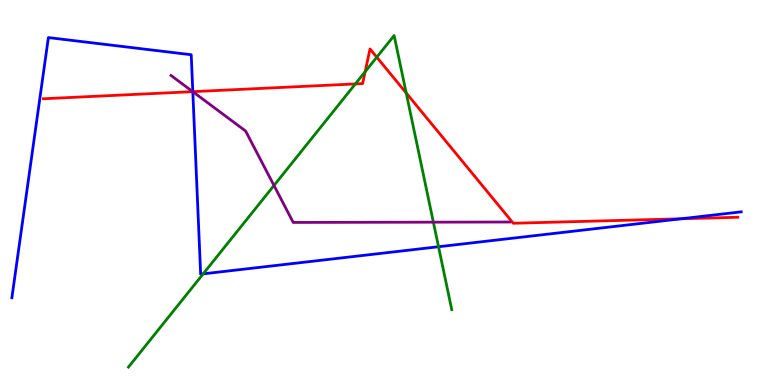[{'lines': ['blue', 'red'], 'intersections': [{'x': 2.49, 'y': 7.62}, {'x': 8.79, 'y': 4.32}]}, {'lines': ['green', 'red'], 'intersections': [{'x': 4.59, 'y': 7.82}, {'x': 4.71, 'y': 8.14}, {'x': 4.86, 'y': 8.51}, {'x': 5.24, 'y': 7.58}]}, {'lines': ['purple', 'red'], 'intersections': [{'x': 2.49, 'y': 7.62}]}, {'lines': ['blue', 'green'], 'intersections': [{'x': 2.62, 'y': 2.89}, {'x': 5.66, 'y': 3.59}]}, {'lines': ['blue', 'purple'], 'intersections': [{'x': 2.49, 'y': 7.62}]}, {'lines': ['green', 'purple'], 'intersections': [{'x': 3.54, 'y': 5.18}, {'x': 5.59, 'y': 4.23}]}]